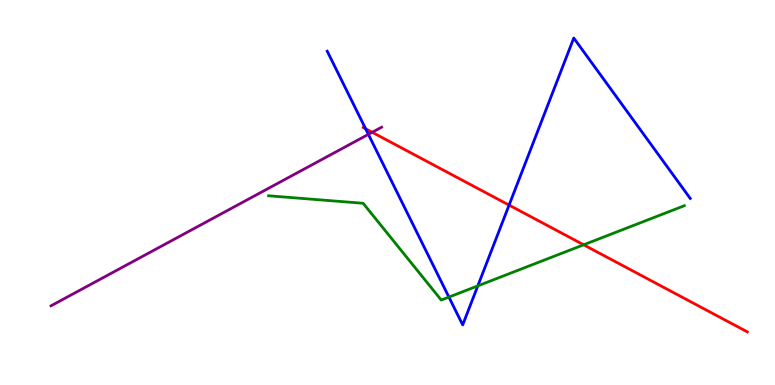[{'lines': ['blue', 'red'], 'intersections': [{'x': 4.72, 'y': 6.65}, {'x': 6.57, 'y': 4.67}]}, {'lines': ['green', 'red'], 'intersections': [{'x': 7.53, 'y': 3.64}]}, {'lines': ['purple', 'red'], 'intersections': [{'x': 4.8, 'y': 6.56}]}, {'lines': ['blue', 'green'], 'intersections': [{'x': 5.79, 'y': 2.28}, {'x': 6.17, 'y': 2.57}]}, {'lines': ['blue', 'purple'], 'intersections': [{'x': 4.75, 'y': 6.51}]}, {'lines': ['green', 'purple'], 'intersections': []}]